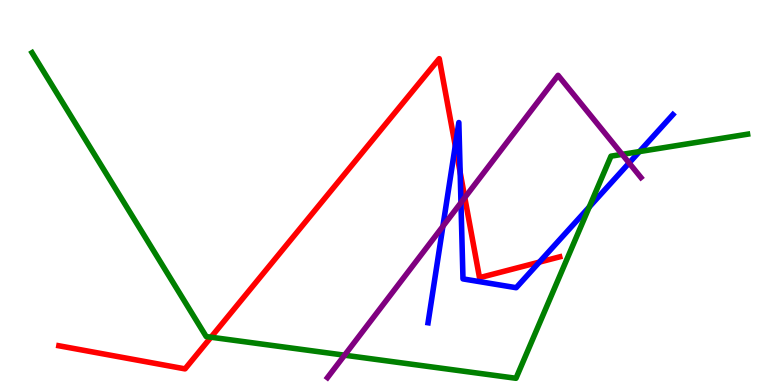[{'lines': ['blue', 'red'], 'intersections': [{'x': 5.87, 'y': 6.21}, {'x': 5.94, 'y': 5.52}, {'x': 6.96, 'y': 3.19}]}, {'lines': ['green', 'red'], 'intersections': [{'x': 2.72, 'y': 1.24}]}, {'lines': ['purple', 'red'], 'intersections': [{'x': 6.0, 'y': 4.87}]}, {'lines': ['blue', 'green'], 'intersections': [{'x': 7.6, 'y': 4.62}, {'x': 8.25, 'y': 6.06}]}, {'lines': ['blue', 'purple'], 'intersections': [{'x': 5.71, 'y': 4.12}, {'x': 5.95, 'y': 4.74}, {'x': 8.12, 'y': 5.77}]}, {'lines': ['green', 'purple'], 'intersections': [{'x': 4.45, 'y': 0.774}, {'x': 8.03, 'y': 5.99}]}]